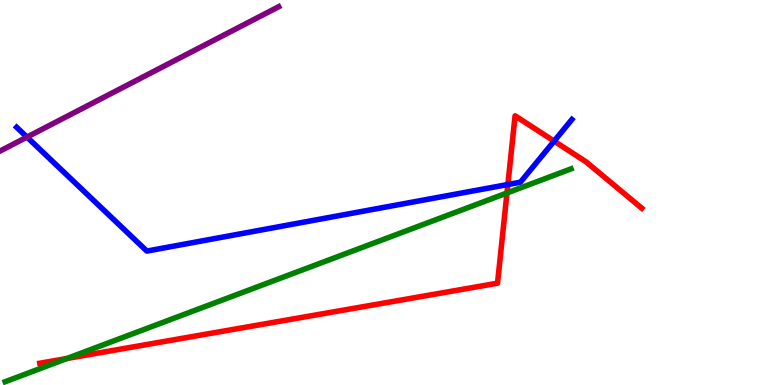[{'lines': ['blue', 'red'], 'intersections': [{'x': 6.55, 'y': 5.21}, {'x': 7.15, 'y': 6.33}]}, {'lines': ['green', 'red'], 'intersections': [{'x': 0.864, 'y': 0.689}, {'x': 6.54, 'y': 4.99}]}, {'lines': ['purple', 'red'], 'intersections': []}, {'lines': ['blue', 'green'], 'intersections': []}, {'lines': ['blue', 'purple'], 'intersections': [{'x': 0.348, 'y': 6.44}]}, {'lines': ['green', 'purple'], 'intersections': []}]